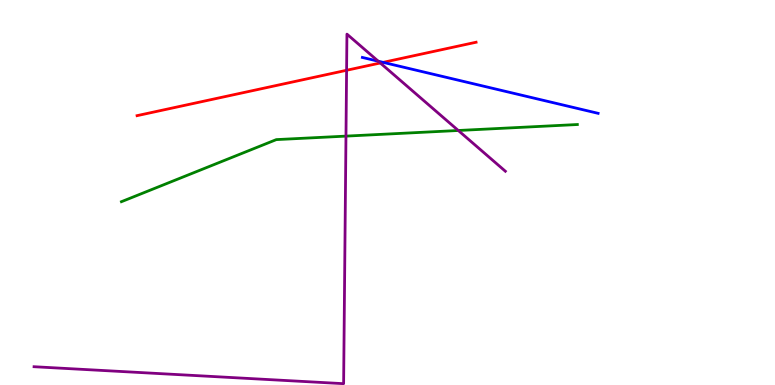[{'lines': ['blue', 'red'], 'intersections': [{'x': 4.94, 'y': 8.38}]}, {'lines': ['green', 'red'], 'intersections': []}, {'lines': ['purple', 'red'], 'intersections': [{'x': 4.47, 'y': 8.17}, {'x': 4.91, 'y': 8.36}]}, {'lines': ['blue', 'green'], 'intersections': []}, {'lines': ['blue', 'purple'], 'intersections': [{'x': 4.88, 'y': 8.41}]}, {'lines': ['green', 'purple'], 'intersections': [{'x': 4.46, 'y': 6.46}, {'x': 5.91, 'y': 6.61}]}]